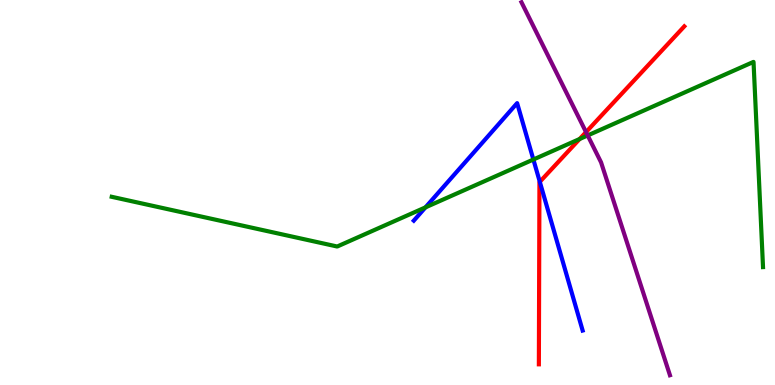[{'lines': ['blue', 'red'], 'intersections': [{'x': 6.97, 'y': 5.28}]}, {'lines': ['green', 'red'], 'intersections': [{'x': 7.48, 'y': 6.39}]}, {'lines': ['purple', 'red'], 'intersections': [{'x': 7.56, 'y': 6.57}]}, {'lines': ['blue', 'green'], 'intersections': [{'x': 5.49, 'y': 4.61}, {'x': 6.88, 'y': 5.86}]}, {'lines': ['blue', 'purple'], 'intersections': []}, {'lines': ['green', 'purple'], 'intersections': [{'x': 7.58, 'y': 6.48}]}]